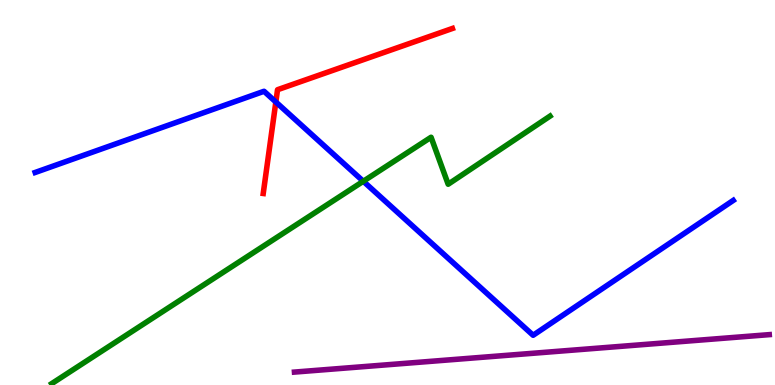[{'lines': ['blue', 'red'], 'intersections': [{'x': 3.56, 'y': 7.35}]}, {'lines': ['green', 'red'], 'intersections': []}, {'lines': ['purple', 'red'], 'intersections': []}, {'lines': ['blue', 'green'], 'intersections': [{'x': 4.69, 'y': 5.29}]}, {'lines': ['blue', 'purple'], 'intersections': []}, {'lines': ['green', 'purple'], 'intersections': []}]